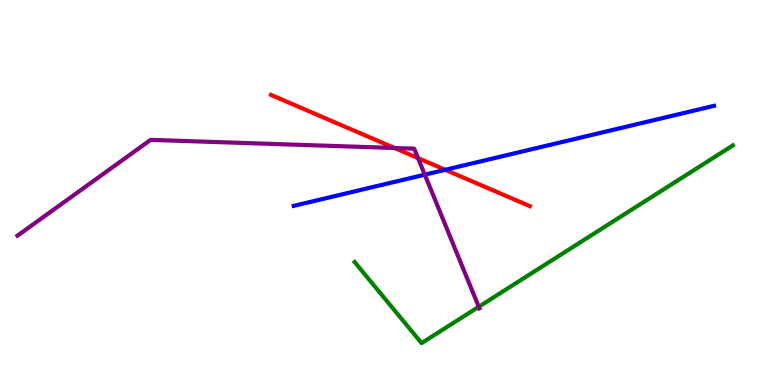[{'lines': ['blue', 'red'], 'intersections': [{'x': 5.75, 'y': 5.59}]}, {'lines': ['green', 'red'], 'intersections': []}, {'lines': ['purple', 'red'], 'intersections': [{'x': 5.09, 'y': 6.16}, {'x': 5.39, 'y': 5.89}]}, {'lines': ['blue', 'green'], 'intersections': []}, {'lines': ['blue', 'purple'], 'intersections': [{'x': 5.48, 'y': 5.46}]}, {'lines': ['green', 'purple'], 'intersections': [{'x': 6.18, 'y': 2.03}]}]